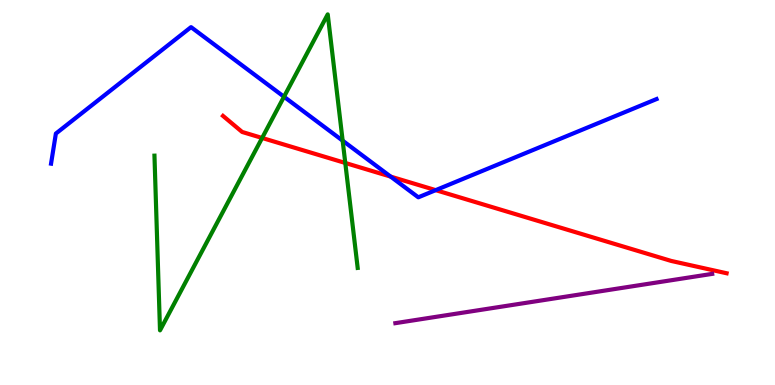[{'lines': ['blue', 'red'], 'intersections': [{'x': 5.04, 'y': 5.41}, {'x': 5.62, 'y': 5.06}]}, {'lines': ['green', 'red'], 'intersections': [{'x': 3.38, 'y': 6.42}, {'x': 4.46, 'y': 5.77}]}, {'lines': ['purple', 'red'], 'intersections': []}, {'lines': ['blue', 'green'], 'intersections': [{'x': 3.66, 'y': 7.49}, {'x': 4.42, 'y': 6.35}]}, {'lines': ['blue', 'purple'], 'intersections': []}, {'lines': ['green', 'purple'], 'intersections': []}]